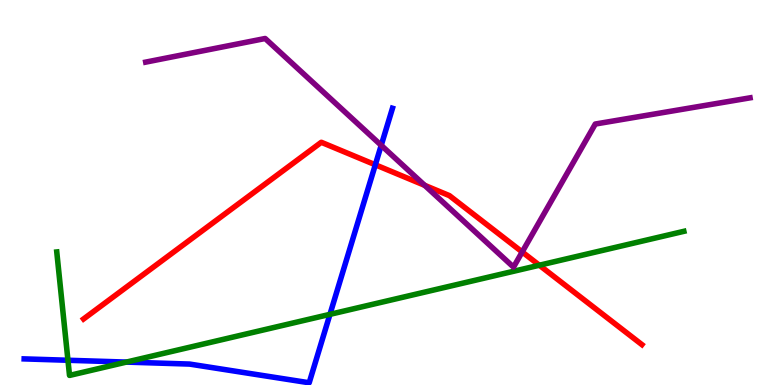[{'lines': ['blue', 'red'], 'intersections': [{'x': 4.84, 'y': 5.72}]}, {'lines': ['green', 'red'], 'intersections': [{'x': 6.96, 'y': 3.11}]}, {'lines': ['purple', 'red'], 'intersections': [{'x': 5.48, 'y': 5.19}, {'x': 6.74, 'y': 3.46}]}, {'lines': ['blue', 'green'], 'intersections': [{'x': 0.877, 'y': 0.643}, {'x': 1.63, 'y': 0.595}, {'x': 4.26, 'y': 1.84}]}, {'lines': ['blue', 'purple'], 'intersections': [{'x': 4.92, 'y': 6.22}]}, {'lines': ['green', 'purple'], 'intersections': []}]